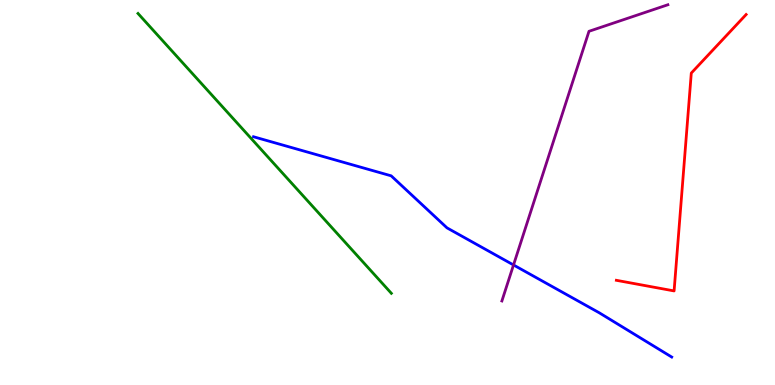[{'lines': ['blue', 'red'], 'intersections': []}, {'lines': ['green', 'red'], 'intersections': []}, {'lines': ['purple', 'red'], 'intersections': []}, {'lines': ['blue', 'green'], 'intersections': []}, {'lines': ['blue', 'purple'], 'intersections': [{'x': 6.63, 'y': 3.12}]}, {'lines': ['green', 'purple'], 'intersections': []}]